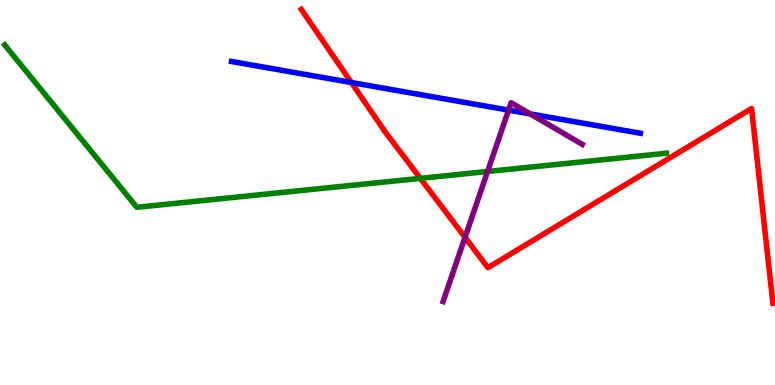[{'lines': ['blue', 'red'], 'intersections': [{'x': 4.53, 'y': 7.86}]}, {'lines': ['green', 'red'], 'intersections': [{'x': 5.42, 'y': 5.37}]}, {'lines': ['purple', 'red'], 'intersections': [{'x': 6.0, 'y': 3.83}]}, {'lines': ['blue', 'green'], 'intersections': []}, {'lines': ['blue', 'purple'], 'intersections': [{'x': 6.56, 'y': 7.14}, {'x': 6.84, 'y': 7.04}]}, {'lines': ['green', 'purple'], 'intersections': [{'x': 6.29, 'y': 5.55}]}]